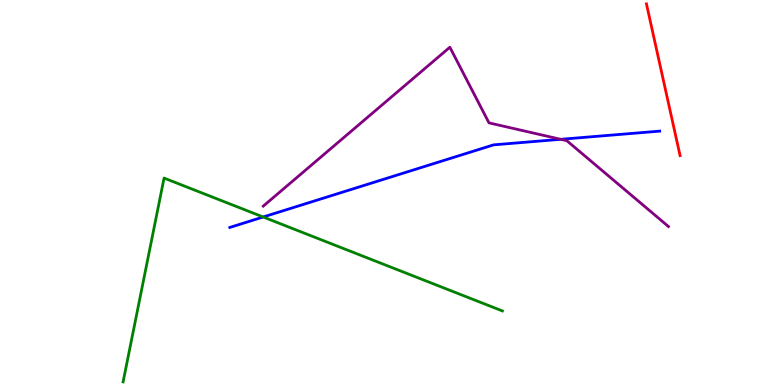[{'lines': ['blue', 'red'], 'intersections': []}, {'lines': ['green', 'red'], 'intersections': []}, {'lines': ['purple', 'red'], 'intersections': []}, {'lines': ['blue', 'green'], 'intersections': [{'x': 3.4, 'y': 4.36}]}, {'lines': ['blue', 'purple'], 'intersections': [{'x': 7.23, 'y': 6.38}]}, {'lines': ['green', 'purple'], 'intersections': []}]